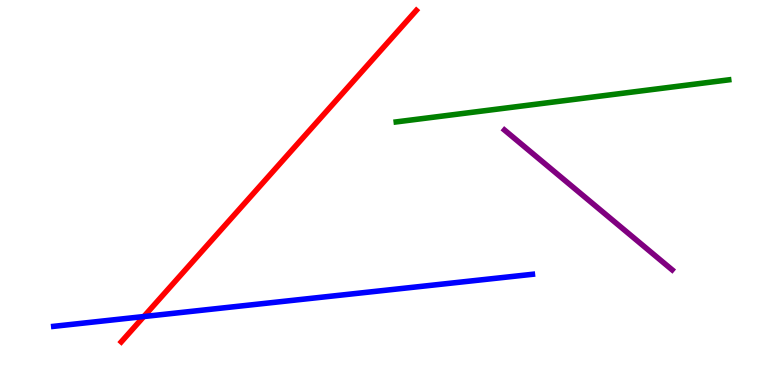[{'lines': ['blue', 'red'], 'intersections': [{'x': 1.86, 'y': 1.78}]}, {'lines': ['green', 'red'], 'intersections': []}, {'lines': ['purple', 'red'], 'intersections': []}, {'lines': ['blue', 'green'], 'intersections': []}, {'lines': ['blue', 'purple'], 'intersections': []}, {'lines': ['green', 'purple'], 'intersections': []}]